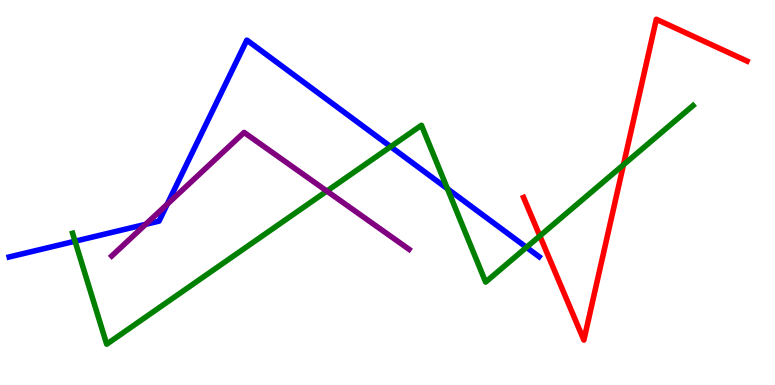[{'lines': ['blue', 'red'], 'intersections': []}, {'lines': ['green', 'red'], 'intersections': [{'x': 6.97, 'y': 3.87}, {'x': 8.04, 'y': 5.72}]}, {'lines': ['purple', 'red'], 'intersections': []}, {'lines': ['blue', 'green'], 'intersections': [{'x': 0.968, 'y': 3.73}, {'x': 5.04, 'y': 6.19}, {'x': 5.77, 'y': 5.1}, {'x': 6.79, 'y': 3.58}]}, {'lines': ['blue', 'purple'], 'intersections': [{'x': 1.88, 'y': 4.17}, {'x': 2.16, 'y': 4.7}]}, {'lines': ['green', 'purple'], 'intersections': [{'x': 4.22, 'y': 5.04}]}]